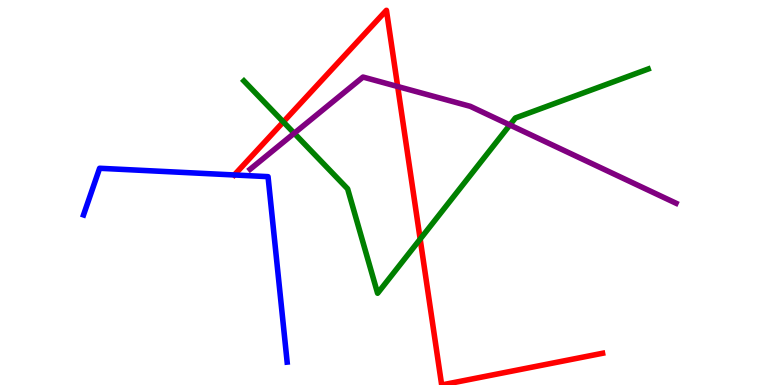[{'lines': ['blue', 'red'], 'intersections': [{'x': 3.02, 'y': 5.46}]}, {'lines': ['green', 'red'], 'intersections': [{'x': 3.66, 'y': 6.83}, {'x': 5.42, 'y': 3.79}]}, {'lines': ['purple', 'red'], 'intersections': [{'x': 5.13, 'y': 7.75}]}, {'lines': ['blue', 'green'], 'intersections': []}, {'lines': ['blue', 'purple'], 'intersections': []}, {'lines': ['green', 'purple'], 'intersections': [{'x': 3.8, 'y': 6.54}, {'x': 6.58, 'y': 6.75}]}]